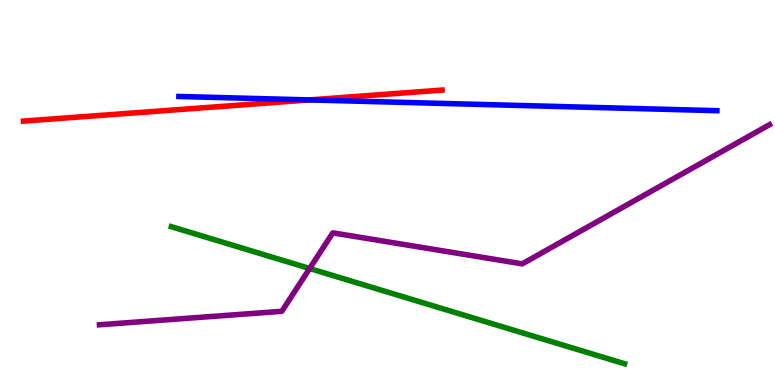[{'lines': ['blue', 'red'], 'intersections': [{'x': 3.99, 'y': 7.4}]}, {'lines': ['green', 'red'], 'intersections': []}, {'lines': ['purple', 'red'], 'intersections': []}, {'lines': ['blue', 'green'], 'intersections': []}, {'lines': ['blue', 'purple'], 'intersections': []}, {'lines': ['green', 'purple'], 'intersections': [{'x': 4.0, 'y': 3.03}]}]